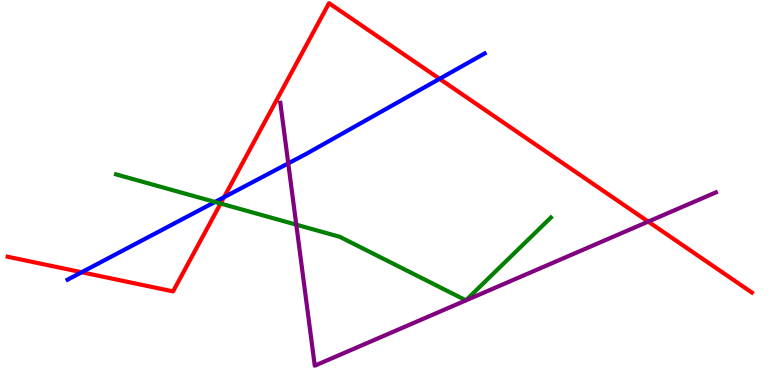[{'lines': ['blue', 'red'], 'intersections': [{'x': 1.05, 'y': 2.93}, {'x': 2.89, 'y': 4.88}, {'x': 5.67, 'y': 7.95}]}, {'lines': ['green', 'red'], 'intersections': [{'x': 2.85, 'y': 4.71}]}, {'lines': ['purple', 'red'], 'intersections': [{'x': 8.36, 'y': 4.24}]}, {'lines': ['blue', 'green'], 'intersections': [{'x': 2.77, 'y': 4.75}]}, {'lines': ['blue', 'purple'], 'intersections': [{'x': 3.72, 'y': 5.76}]}, {'lines': ['green', 'purple'], 'intersections': [{'x': 3.82, 'y': 4.16}]}]